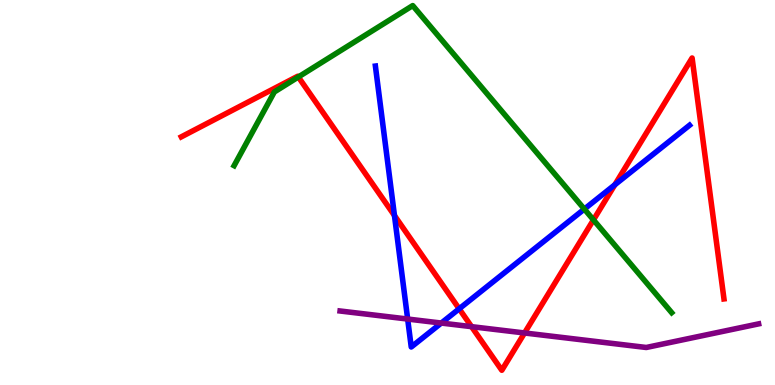[{'lines': ['blue', 'red'], 'intersections': [{'x': 5.09, 'y': 4.4}, {'x': 5.92, 'y': 1.98}, {'x': 7.93, 'y': 5.2}]}, {'lines': ['green', 'red'], 'intersections': [{'x': 3.85, 'y': 8.0}, {'x': 7.66, 'y': 4.29}]}, {'lines': ['purple', 'red'], 'intersections': [{'x': 6.08, 'y': 1.52}, {'x': 6.77, 'y': 1.35}]}, {'lines': ['blue', 'green'], 'intersections': [{'x': 7.54, 'y': 4.57}]}, {'lines': ['blue', 'purple'], 'intersections': [{'x': 5.26, 'y': 1.71}, {'x': 5.69, 'y': 1.61}]}, {'lines': ['green', 'purple'], 'intersections': []}]